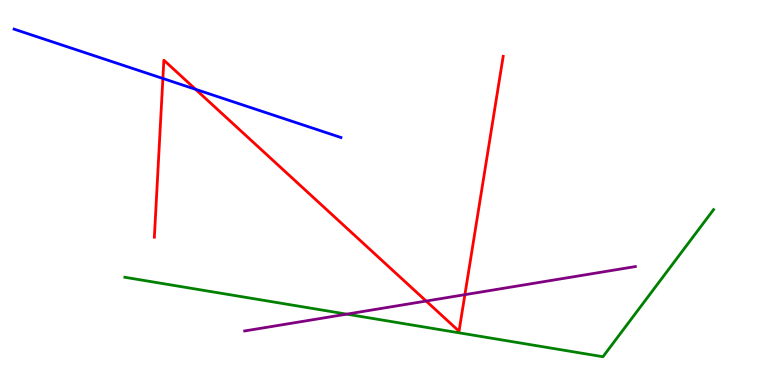[{'lines': ['blue', 'red'], 'intersections': [{'x': 2.1, 'y': 7.96}, {'x': 2.52, 'y': 7.68}]}, {'lines': ['green', 'red'], 'intersections': []}, {'lines': ['purple', 'red'], 'intersections': [{'x': 5.5, 'y': 2.18}, {'x': 6.0, 'y': 2.35}]}, {'lines': ['blue', 'green'], 'intersections': []}, {'lines': ['blue', 'purple'], 'intersections': []}, {'lines': ['green', 'purple'], 'intersections': [{'x': 4.47, 'y': 1.84}]}]